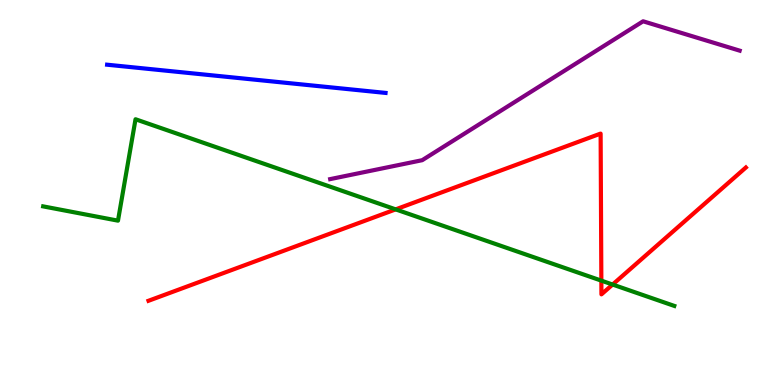[{'lines': ['blue', 'red'], 'intersections': []}, {'lines': ['green', 'red'], 'intersections': [{'x': 5.11, 'y': 4.56}, {'x': 7.76, 'y': 2.71}, {'x': 7.9, 'y': 2.61}]}, {'lines': ['purple', 'red'], 'intersections': []}, {'lines': ['blue', 'green'], 'intersections': []}, {'lines': ['blue', 'purple'], 'intersections': []}, {'lines': ['green', 'purple'], 'intersections': []}]